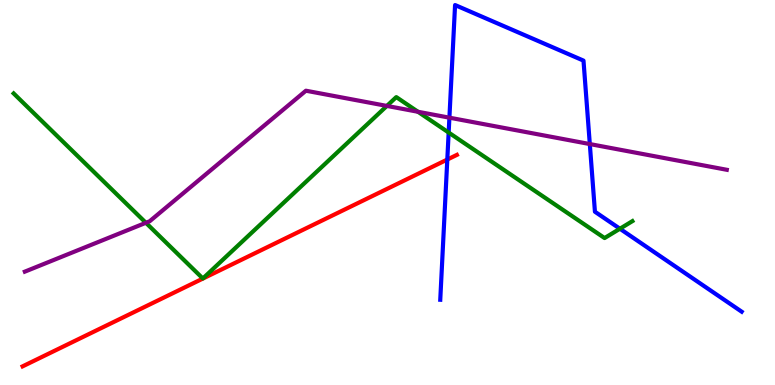[{'lines': ['blue', 'red'], 'intersections': [{'x': 5.77, 'y': 5.86}]}, {'lines': ['green', 'red'], 'intersections': []}, {'lines': ['purple', 'red'], 'intersections': []}, {'lines': ['blue', 'green'], 'intersections': [{'x': 5.79, 'y': 6.56}, {'x': 8.0, 'y': 4.06}]}, {'lines': ['blue', 'purple'], 'intersections': [{'x': 5.8, 'y': 6.94}, {'x': 7.61, 'y': 6.26}]}, {'lines': ['green', 'purple'], 'intersections': [{'x': 1.88, 'y': 4.21}, {'x': 4.99, 'y': 7.25}, {'x': 5.39, 'y': 7.1}]}]